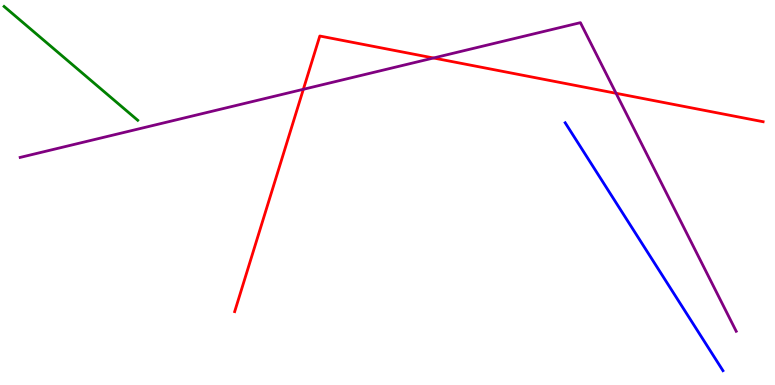[{'lines': ['blue', 'red'], 'intersections': []}, {'lines': ['green', 'red'], 'intersections': []}, {'lines': ['purple', 'red'], 'intersections': [{'x': 3.91, 'y': 7.68}, {'x': 5.59, 'y': 8.49}, {'x': 7.95, 'y': 7.58}]}, {'lines': ['blue', 'green'], 'intersections': []}, {'lines': ['blue', 'purple'], 'intersections': []}, {'lines': ['green', 'purple'], 'intersections': []}]